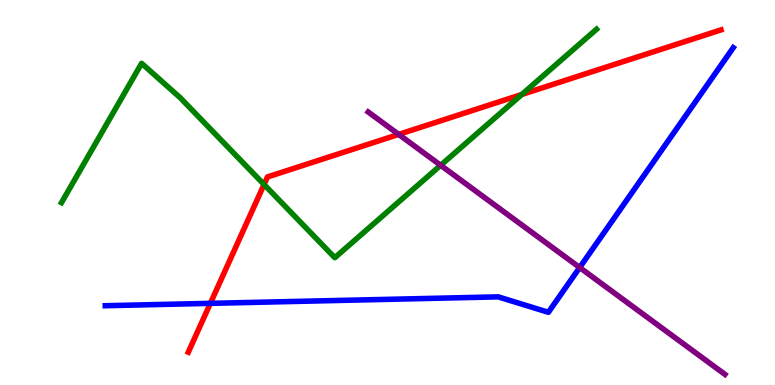[{'lines': ['blue', 'red'], 'intersections': [{'x': 2.71, 'y': 2.12}]}, {'lines': ['green', 'red'], 'intersections': [{'x': 3.41, 'y': 5.21}, {'x': 6.73, 'y': 7.55}]}, {'lines': ['purple', 'red'], 'intersections': [{'x': 5.14, 'y': 6.51}]}, {'lines': ['blue', 'green'], 'intersections': []}, {'lines': ['blue', 'purple'], 'intersections': [{'x': 7.48, 'y': 3.05}]}, {'lines': ['green', 'purple'], 'intersections': [{'x': 5.69, 'y': 5.71}]}]